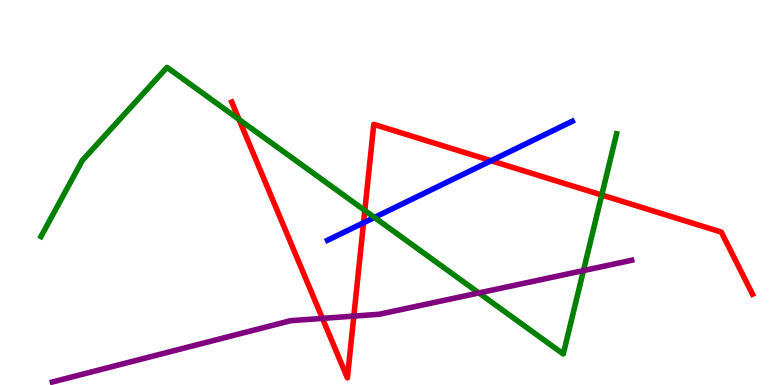[{'lines': ['blue', 'red'], 'intersections': [{'x': 4.69, 'y': 4.21}, {'x': 6.34, 'y': 5.83}]}, {'lines': ['green', 'red'], 'intersections': [{'x': 3.08, 'y': 6.9}, {'x': 4.71, 'y': 4.53}, {'x': 7.76, 'y': 4.93}]}, {'lines': ['purple', 'red'], 'intersections': [{'x': 4.16, 'y': 1.73}, {'x': 4.57, 'y': 1.79}]}, {'lines': ['blue', 'green'], 'intersections': [{'x': 4.83, 'y': 4.35}]}, {'lines': ['blue', 'purple'], 'intersections': []}, {'lines': ['green', 'purple'], 'intersections': [{'x': 6.18, 'y': 2.39}, {'x': 7.53, 'y': 2.97}]}]